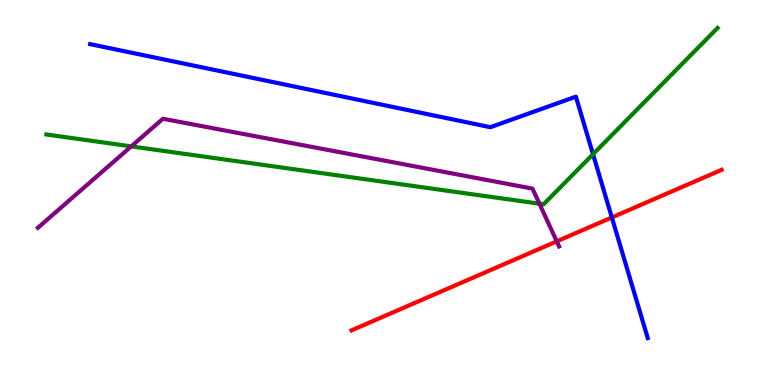[{'lines': ['blue', 'red'], 'intersections': [{'x': 7.89, 'y': 4.35}]}, {'lines': ['green', 'red'], 'intersections': []}, {'lines': ['purple', 'red'], 'intersections': [{'x': 7.18, 'y': 3.73}]}, {'lines': ['blue', 'green'], 'intersections': [{'x': 7.65, 'y': 5.99}]}, {'lines': ['blue', 'purple'], 'intersections': []}, {'lines': ['green', 'purple'], 'intersections': [{'x': 1.69, 'y': 6.2}, {'x': 6.96, 'y': 4.71}]}]